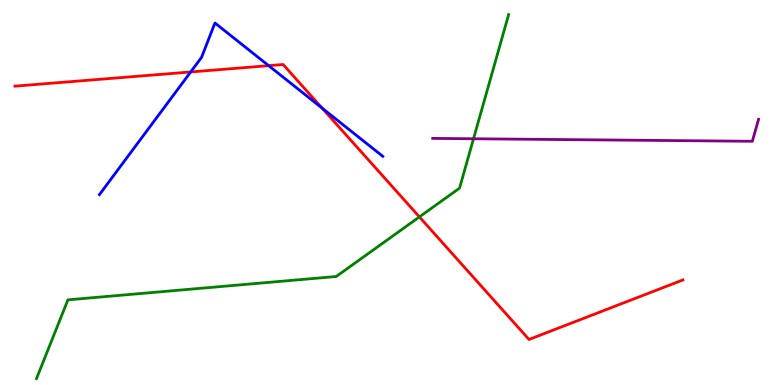[{'lines': ['blue', 'red'], 'intersections': [{'x': 2.46, 'y': 8.13}, {'x': 3.47, 'y': 8.29}, {'x': 4.16, 'y': 7.19}]}, {'lines': ['green', 'red'], 'intersections': [{'x': 5.41, 'y': 4.37}]}, {'lines': ['purple', 'red'], 'intersections': []}, {'lines': ['blue', 'green'], 'intersections': []}, {'lines': ['blue', 'purple'], 'intersections': []}, {'lines': ['green', 'purple'], 'intersections': [{'x': 6.11, 'y': 6.4}]}]